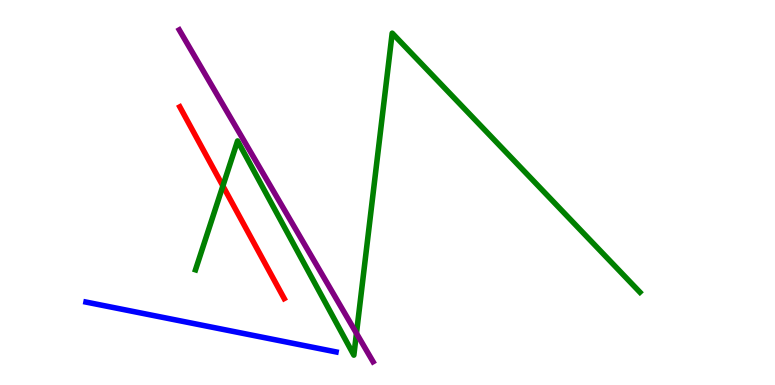[{'lines': ['blue', 'red'], 'intersections': []}, {'lines': ['green', 'red'], 'intersections': [{'x': 2.88, 'y': 5.17}]}, {'lines': ['purple', 'red'], 'intersections': []}, {'lines': ['blue', 'green'], 'intersections': []}, {'lines': ['blue', 'purple'], 'intersections': []}, {'lines': ['green', 'purple'], 'intersections': [{'x': 4.6, 'y': 1.34}]}]